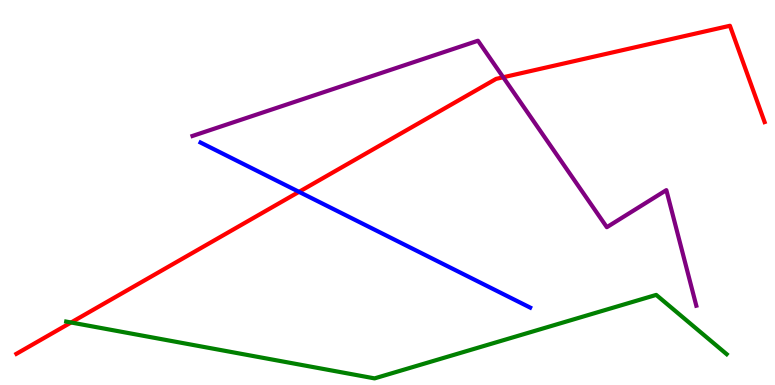[{'lines': ['blue', 'red'], 'intersections': [{'x': 3.86, 'y': 5.02}]}, {'lines': ['green', 'red'], 'intersections': [{'x': 0.917, 'y': 1.62}]}, {'lines': ['purple', 'red'], 'intersections': [{'x': 6.49, 'y': 7.99}]}, {'lines': ['blue', 'green'], 'intersections': []}, {'lines': ['blue', 'purple'], 'intersections': []}, {'lines': ['green', 'purple'], 'intersections': []}]